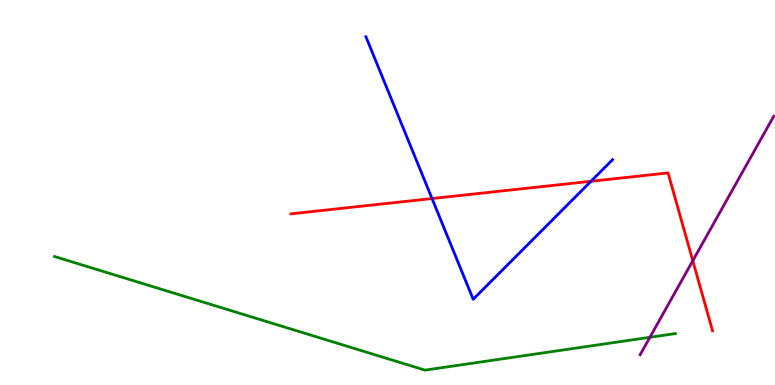[{'lines': ['blue', 'red'], 'intersections': [{'x': 5.57, 'y': 4.84}, {'x': 7.63, 'y': 5.29}]}, {'lines': ['green', 'red'], 'intersections': []}, {'lines': ['purple', 'red'], 'intersections': [{'x': 8.94, 'y': 3.23}]}, {'lines': ['blue', 'green'], 'intersections': []}, {'lines': ['blue', 'purple'], 'intersections': []}, {'lines': ['green', 'purple'], 'intersections': [{'x': 8.39, 'y': 1.24}]}]